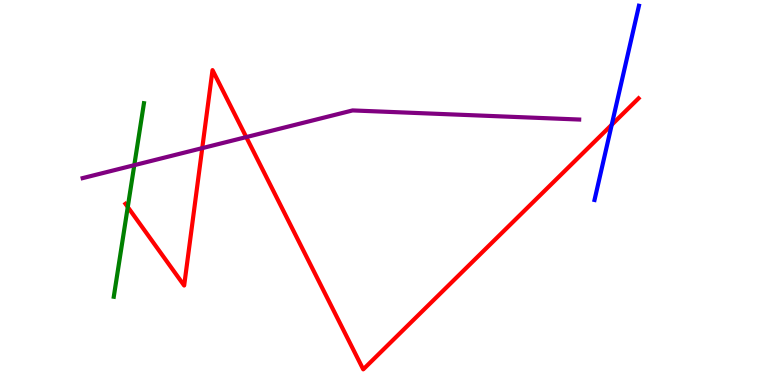[{'lines': ['blue', 'red'], 'intersections': [{'x': 7.89, 'y': 6.76}]}, {'lines': ['green', 'red'], 'intersections': [{'x': 1.65, 'y': 4.62}]}, {'lines': ['purple', 'red'], 'intersections': [{'x': 2.61, 'y': 6.15}, {'x': 3.18, 'y': 6.44}]}, {'lines': ['blue', 'green'], 'intersections': []}, {'lines': ['blue', 'purple'], 'intersections': []}, {'lines': ['green', 'purple'], 'intersections': [{'x': 1.73, 'y': 5.71}]}]